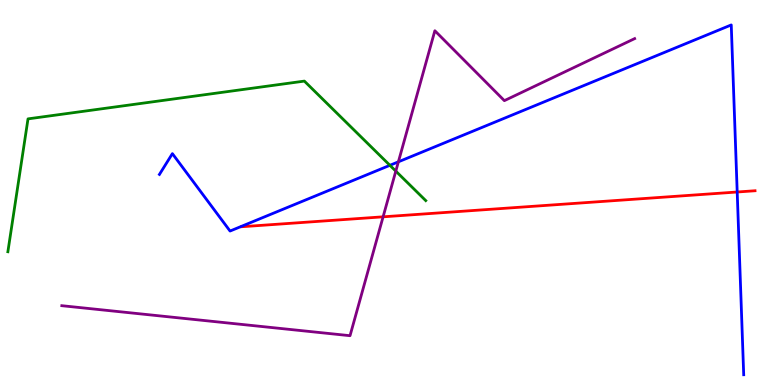[{'lines': ['blue', 'red'], 'intersections': [{'x': 9.51, 'y': 5.01}]}, {'lines': ['green', 'red'], 'intersections': []}, {'lines': ['purple', 'red'], 'intersections': [{'x': 4.94, 'y': 4.37}]}, {'lines': ['blue', 'green'], 'intersections': [{'x': 5.03, 'y': 5.71}]}, {'lines': ['blue', 'purple'], 'intersections': [{'x': 5.14, 'y': 5.8}]}, {'lines': ['green', 'purple'], 'intersections': [{'x': 5.11, 'y': 5.56}]}]